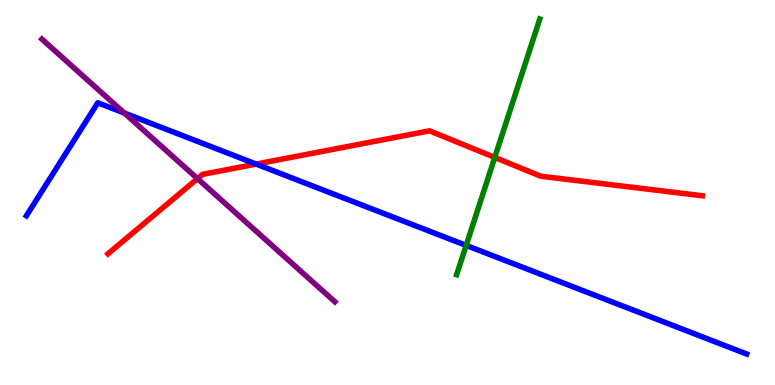[{'lines': ['blue', 'red'], 'intersections': [{'x': 3.3, 'y': 5.74}]}, {'lines': ['green', 'red'], 'intersections': [{'x': 6.38, 'y': 5.91}]}, {'lines': ['purple', 'red'], 'intersections': [{'x': 2.55, 'y': 5.36}]}, {'lines': ['blue', 'green'], 'intersections': [{'x': 6.02, 'y': 3.63}]}, {'lines': ['blue', 'purple'], 'intersections': [{'x': 1.6, 'y': 7.06}]}, {'lines': ['green', 'purple'], 'intersections': []}]